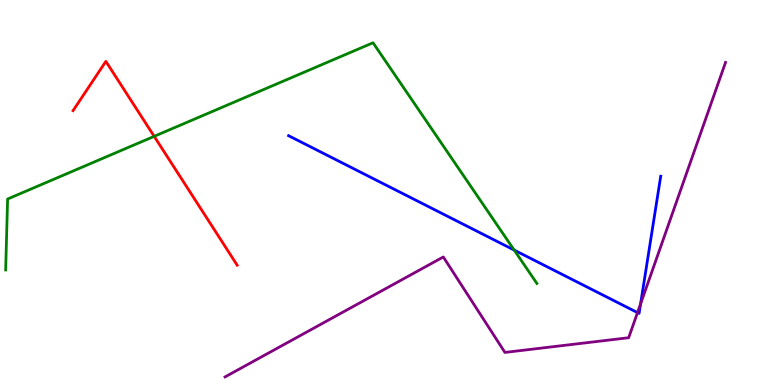[{'lines': ['blue', 'red'], 'intersections': []}, {'lines': ['green', 'red'], 'intersections': [{'x': 1.99, 'y': 6.46}]}, {'lines': ['purple', 'red'], 'intersections': []}, {'lines': ['blue', 'green'], 'intersections': [{'x': 6.63, 'y': 3.5}]}, {'lines': ['blue', 'purple'], 'intersections': [{'x': 8.23, 'y': 1.88}, {'x': 8.27, 'y': 2.11}]}, {'lines': ['green', 'purple'], 'intersections': []}]